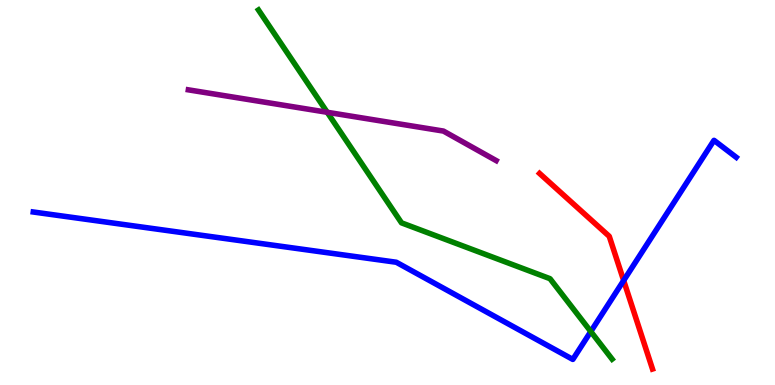[{'lines': ['blue', 'red'], 'intersections': [{'x': 8.05, 'y': 2.71}]}, {'lines': ['green', 'red'], 'intersections': []}, {'lines': ['purple', 'red'], 'intersections': []}, {'lines': ['blue', 'green'], 'intersections': [{'x': 7.62, 'y': 1.39}]}, {'lines': ['blue', 'purple'], 'intersections': []}, {'lines': ['green', 'purple'], 'intersections': [{'x': 4.22, 'y': 7.08}]}]